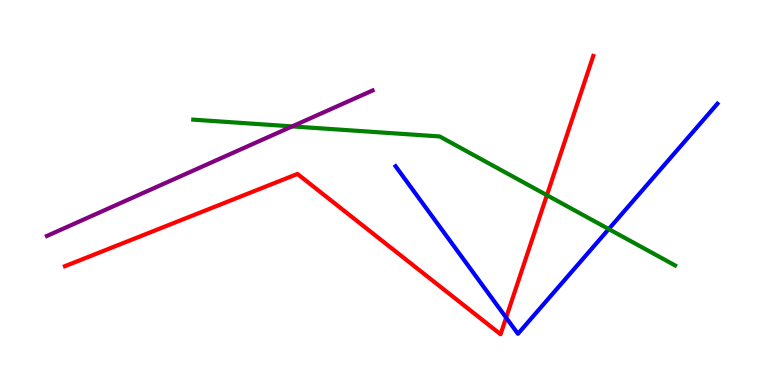[{'lines': ['blue', 'red'], 'intersections': [{'x': 6.53, 'y': 1.75}]}, {'lines': ['green', 'red'], 'intersections': [{'x': 7.06, 'y': 4.93}]}, {'lines': ['purple', 'red'], 'intersections': []}, {'lines': ['blue', 'green'], 'intersections': [{'x': 7.85, 'y': 4.05}]}, {'lines': ['blue', 'purple'], 'intersections': []}, {'lines': ['green', 'purple'], 'intersections': [{'x': 3.77, 'y': 6.72}]}]